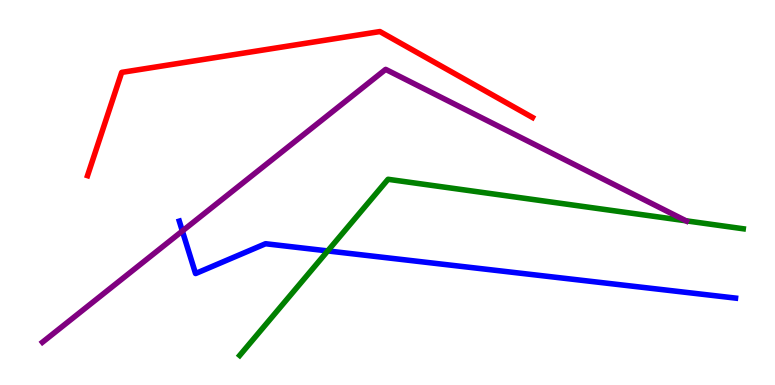[{'lines': ['blue', 'red'], 'intersections': []}, {'lines': ['green', 'red'], 'intersections': []}, {'lines': ['purple', 'red'], 'intersections': []}, {'lines': ['blue', 'green'], 'intersections': [{'x': 4.23, 'y': 3.48}]}, {'lines': ['blue', 'purple'], 'intersections': [{'x': 2.35, 'y': 4.0}]}, {'lines': ['green', 'purple'], 'intersections': [{'x': 8.85, 'y': 4.26}]}]